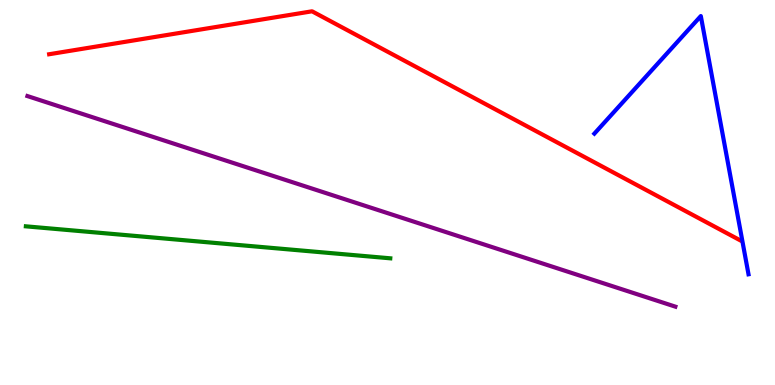[{'lines': ['blue', 'red'], 'intersections': []}, {'lines': ['green', 'red'], 'intersections': []}, {'lines': ['purple', 'red'], 'intersections': []}, {'lines': ['blue', 'green'], 'intersections': []}, {'lines': ['blue', 'purple'], 'intersections': []}, {'lines': ['green', 'purple'], 'intersections': []}]